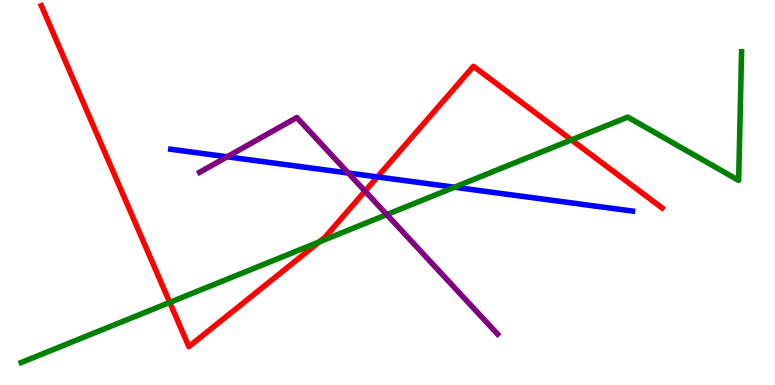[{'lines': ['blue', 'red'], 'intersections': [{'x': 4.87, 'y': 5.4}]}, {'lines': ['green', 'red'], 'intersections': [{'x': 2.19, 'y': 2.15}, {'x': 4.12, 'y': 3.72}, {'x': 7.37, 'y': 6.37}]}, {'lines': ['purple', 'red'], 'intersections': [{'x': 4.71, 'y': 5.04}]}, {'lines': ['blue', 'green'], 'intersections': [{'x': 5.86, 'y': 5.14}]}, {'lines': ['blue', 'purple'], 'intersections': [{'x': 2.93, 'y': 5.93}, {'x': 4.49, 'y': 5.51}]}, {'lines': ['green', 'purple'], 'intersections': [{'x': 4.99, 'y': 4.43}]}]